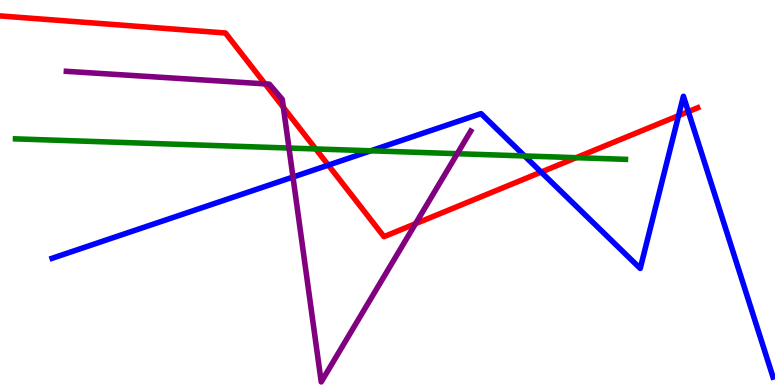[{'lines': ['blue', 'red'], 'intersections': [{'x': 4.24, 'y': 5.71}, {'x': 6.98, 'y': 5.53}, {'x': 8.76, 'y': 7.0}, {'x': 8.88, 'y': 7.1}]}, {'lines': ['green', 'red'], 'intersections': [{'x': 4.07, 'y': 6.13}, {'x': 7.43, 'y': 5.9}]}, {'lines': ['purple', 'red'], 'intersections': [{'x': 3.42, 'y': 7.82}, {'x': 3.66, 'y': 7.21}, {'x': 5.36, 'y': 4.19}]}, {'lines': ['blue', 'green'], 'intersections': [{'x': 4.78, 'y': 6.08}, {'x': 6.77, 'y': 5.95}]}, {'lines': ['blue', 'purple'], 'intersections': [{'x': 3.78, 'y': 5.4}]}, {'lines': ['green', 'purple'], 'intersections': [{'x': 3.73, 'y': 6.15}, {'x': 5.9, 'y': 6.01}]}]